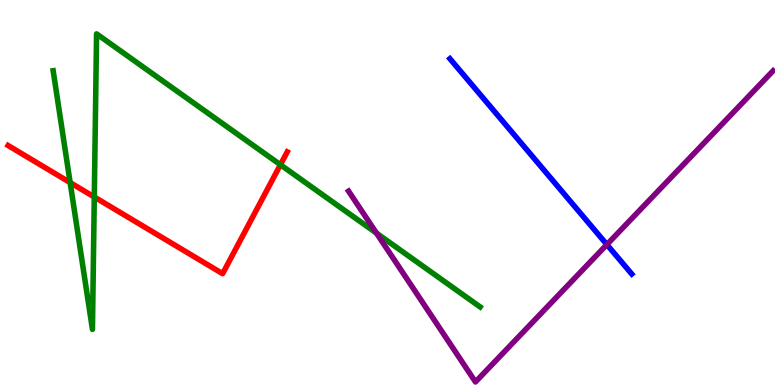[{'lines': ['blue', 'red'], 'intersections': []}, {'lines': ['green', 'red'], 'intersections': [{'x': 0.905, 'y': 5.26}, {'x': 1.22, 'y': 4.88}, {'x': 3.62, 'y': 5.72}]}, {'lines': ['purple', 'red'], 'intersections': []}, {'lines': ['blue', 'green'], 'intersections': []}, {'lines': ['blue', 'purple'], 'intersections': [{'x': 7.83, 'y': 3.65}]}, {'lines': ['green', 'purple'], 'intersections': [{'x': 4.86, 'y': 3.94}]}]